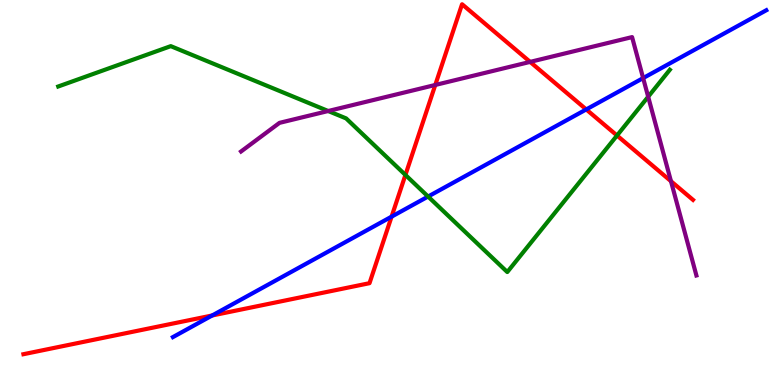[{'lines': ['blue', 'red'], 'intersections': [{'x': 2.74, 'y': 1.81}, {'x': 5.05, 'y': 4.37}, {'x': 7.56, 'y': 7.16}]}, {'lines': ['green', 'red'], 'intersections': [{'x': 5.23, 'y': 5.46}, {'x': 7.96, 'y': 6.48}]}, {'lines': ['purple', 'red'], 'intersections': [{'x': 5.62, 'y': 7.79}, {'x': 6.84, 'y': 8.39}, {'x': 8.66, 'y': 5.29}]}, {'lines': ['blue', 'green'], 'intersections': [{'x': 5.52, 'y': 4.9}]}, {'lines': ['blue', 'purple'], 'intersections': [{'x': 8.3, 'y': 7.97}]}, {'lines': ['green', 'purple'], 'intersections': [{'x': 4.23, 'y': 7.12}, {'x': 8.36, 'y': 7.49}]}]